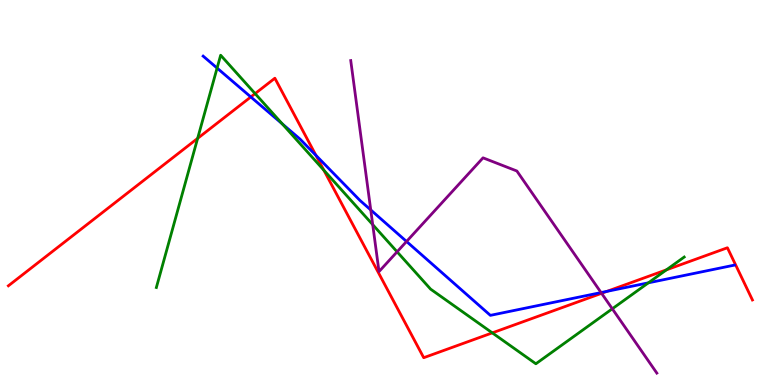[{'lines': ['blue', 'red'], 'intersections': [{'x': 3.24, 'y': 7.48}, {'x': 4.08, 'y': 5.96}, {'x': 7.83, 'y': 2.43}]}, {'lines': ['green', 'red'], 'intersections': [{'x': 2.55, 'y': 6.41}, {'x': 3.29, 'y': 7.57}, {'x': 4.18, 'y': 5.58}, {'x': 6.35, 'y': 1.35}, {'x': 8.6, 'y': 2.99}]}, {'lines': ['purple', 'red'], 'intersections': [{'x': 7.76, 'y': 2.38}]}, {'lines': ['blue', 'green'], 'intersections': [{'x': 2.8, 'y': 8.23}, {'x': 3.64, 'y': 6.78}, {'x': 8.37, 'y': 2.65}]}, {'lines': ['blue', 'purple'], 'intersections': [{'x': 4.78, 'y': 4.55}, {'x': 5.25, 'y': 3.73}, {'x': 7.76, 'y': 2.4}]}, {'lines': ['green', 'purple'], 'intersections': [{'x': 4.81, 'y': 4.17}, {'x': 5.12, 'y': 3.46}, {'x': 7.9, 'y': 1.98}]}]